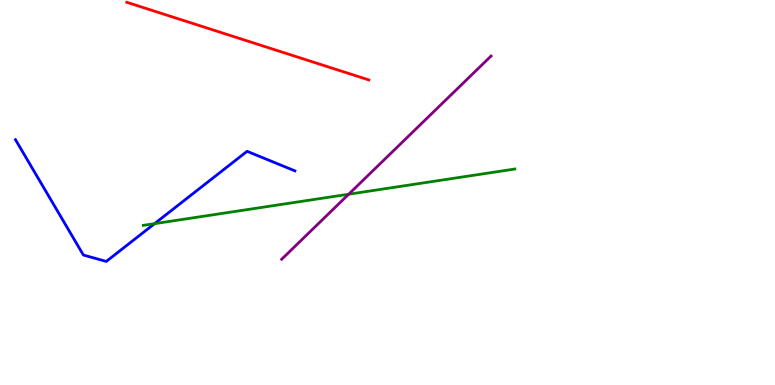[{'lines': ['blue', 'red'], 'intersections': []}, {'lines': ['green', 'red'], 'intersections': []}, {'lines': ['purple', 'red'], 'intersections': []}, {'lines': ['blue', 'green'], 'intersections': [{'x': 1.99, 'y': 4.19}]}, {'lines': ['blue', 'purple'], 'intersections': []}, {'lines': ['green', 'purple'], 'intersections': [{'x': 4.5, 'y': 4.96}]}]